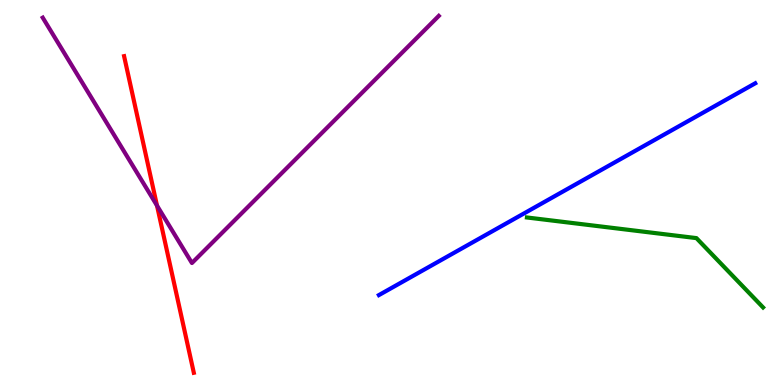[{'lines': ['blue', 'red'], 'intersections': []}, {'lines': ['green', 'red'], 'intersections': []}, {'lines': ['purple', 'red'], 'intersections': [{'x': 2.03, 'y': 4.66}]}, {'lines': ['blue', 'green'], 'intersections': []}, {'lines': ['blue', 'purple'], 'intersections': []}, {'lines': ['green', 'purple'], 'intersections': []}]